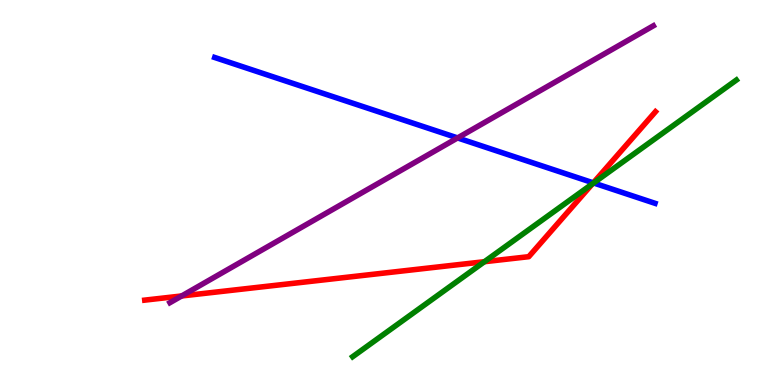[{'lines': ['blue', 'red'], 'intersections': [{'x': 7.66, 'y': 5.25}]}, {'lines': ['green', 'red'], 'intersections': [{'x': 6.25, 'y': 3.2}, {'x': 7.64, 'y': 5.23}]}, {'lines': ['purple', 'red'], 'intersections': [{'x': 2.34, 'y': 2.31}]}, {'lines': ['blue', 'green'], 'intersections': [{'x': 7.66, 'y': 5.25}]}, {'lines': ['blue', 'purple'], 'intersections': [{'x': 5.9, 'y': 6.42}]}, {'lines': ['green', 'purple'], 'intersections': []}]